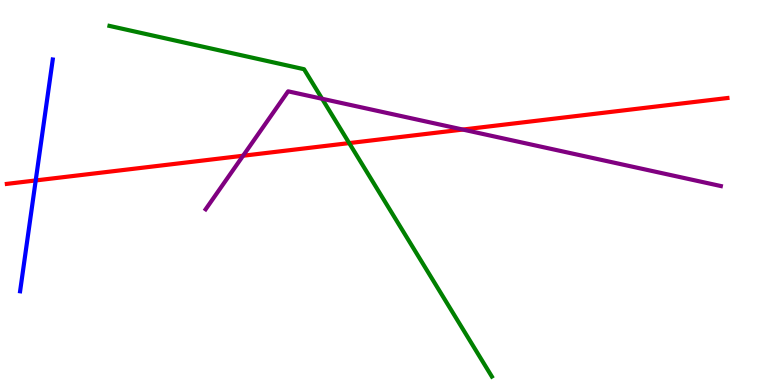[{'lines': ['blue', 'red'], 'intersections': [{'x': 0.461, 'y': 5.31}]}, {'lines': ['green', 'red'], 'intersections': [{'x': 4.51, 'y': 6.28}]}, {'lines': ['purple', 'red'], 'intersections': [{'x': 3.14, 'y': 5.95}, {'x': 5.97, 'y': 6.63}]}, {'lines': ['blue', 'green'], 'intersections': []}, {'lines': ['blue', 'purple'], 'intersections': []}, {'lines': ['green', 'purple'], 'intersections': [{'x': 4.16, 'y': 7.43}]}]